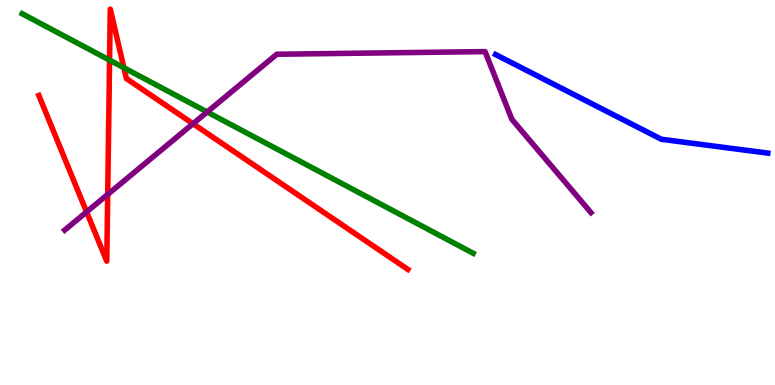[{'lines': ['blue', 'red'], 'intersections': []}, {'lines': ['green', 'red'], 'intersections': [{'x': 1.41, 'y': 8.44}, {'x': 1.6, 'y': 8.24}]}, {'lines': ['purple', 'red'], 'intersections': [{'x': 1.12, 'y': 4.49}, {'x': 1.39, 'y': 4.95}, {'x': 2.49, 'y': 6.79}]}, {'lines': ['blue', 'green'], 'intersections': []}, {'lines': ['blue', 'purple'], 'intersections': []}, {'lines': ['green', 'purple'], 'intersections': [{'x': 2.67, 'y': 7.09}]}]